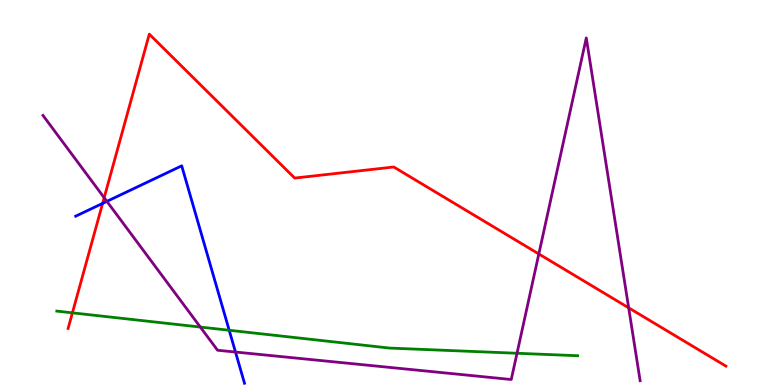[{'lines': ['blue', 'red'], 'intersections': [{'x': 1.32, 'y': 4.72}]}, {'lines': ['green', 'red'], 'intersections': [{'x': 0.934, 'y': 1.87}]}, {'lines': ['purple', 'red'], 'intersections': [{'x': 1.34, 'y': 4.86}, {'x': 6.95, 'y': 3.4}, {'x': 8.11, 'y': 2.0}]}, {'lines': ['blue', 'green'], 'intersections': [{'x': 2.96, 'y': 1.42}]}, {'lines': ['blue', 'purple'], 'intersections': [{'x': 1.38, 'y': 4.77}, {'x': 3.04, 'y': 0.856}]}, {'lines': ['green', 'purple'], 'intersections': [{'x': 2.58, 'y': 1.51}, {'x': 6.67, 'y': 0.824}]}]